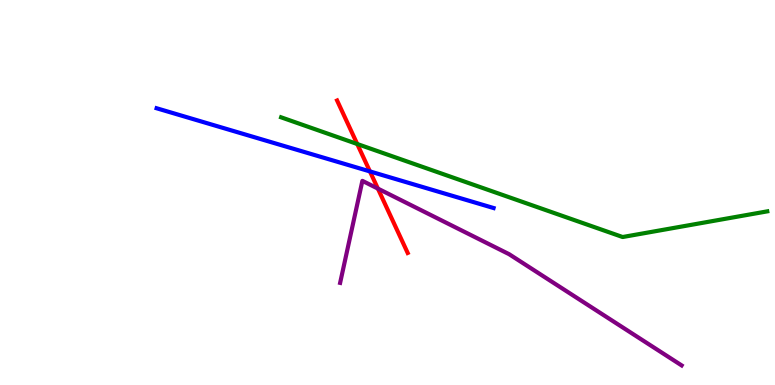[{'lines': ['blue', 'red'], 'intersections': [{'x': 4.77, 'y': 5.55}]}, {'lines': ['green', 'red'], 'intersections': [{'x': 4.61, 'y': 6.26}]}, {'lines': ['purple', 'red'], 'intersections': [{'x': 4.88, 'y': 5.1}]}, {'lines': ['blue', 'green'], 'intersections': []}, {'lines': ['blue', 'purple'], 'intersections': []}, {'lines': ['green', 'purple'], 'intersections': []}]